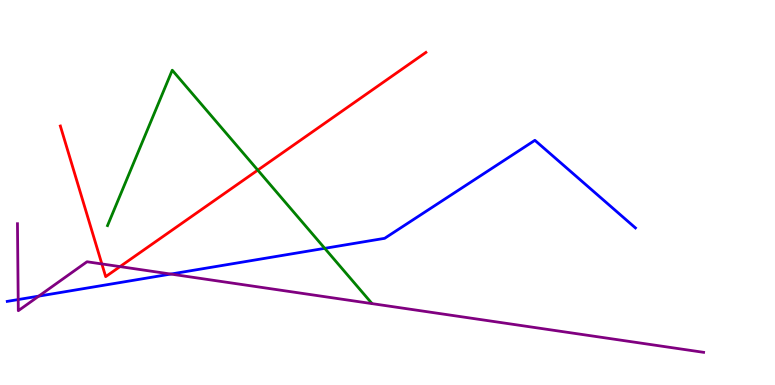[{'lines': ['blue', 'red'], 'intersections': []}, {'lines': ['green', 'red'], 'intersections': [{'x': 3.33, 'y': 5.58}]}, {'lines': ['purple', 'red'], 'intersections': [{'x': 1.31, 'y': 3.14}, {'x': 1.55, 'y': 3.08}]}, {'lines': ['blue', 'green'], 'intersections': [{'x': 4.19, 'y': 3.55}]}, {'lines': ['blue', 'purple'], 'intersections': [{'x': 0.235, 'y': 2.22}, {'x': 0.5, 'y': 2.31}, {'x': 2.2, 'y': 2.88}]}, {'lines': ['green', 'purple'], 'intersections': []}]